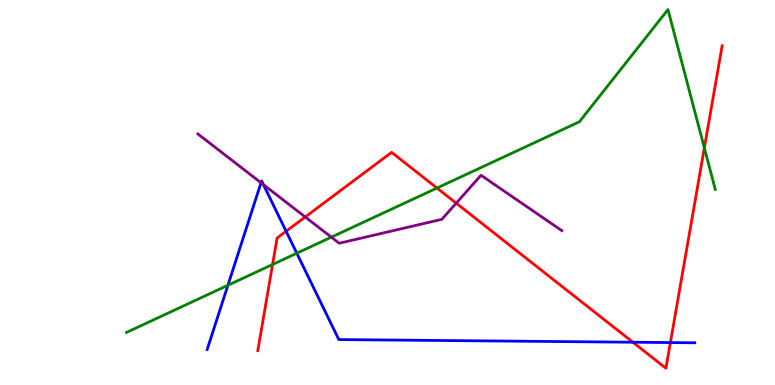[{'lines': ['blue', 'red'], 'intersections': [{'x': 3.69, 'y': 3.99}, {'x': 8.17, 'y': 1.11}, {'x': 8.65, 'y': 1.1}]}, {'lines': ['green', 'red'], 'intersections': [{'x': 3.52, 'y': 3.13}, {'x': 5.64, 'y': 5.12}, {'x': 9.09, 'y': 6.16}]}, {'lines': ['purple', 'red'], 'intersections': [{'x': 3.94, 'y': 4.36}, {'x': 5.89, 'y': 4.72}]}, {'lines': ['blue', 'green'], 'intersections': [{'x': 2.94, 'y': 2.59}, {'x': 3.83, 'y': 3.42}]}, {'lines': ['blue', 'purple'], 'intersections': [{'x': 3.37, 'y': 5.25}, {'x': 3.4, 'y': 5.2}]}, {'lines': ['green', 'purple'], 'intersections': [{'x': 4.28, 'y': 3.84}]}]